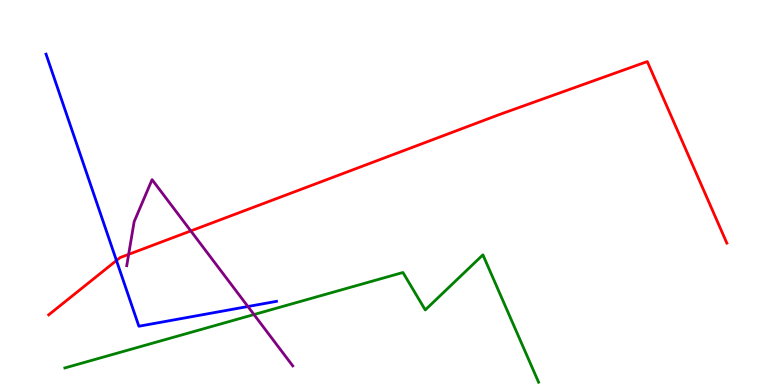[{'lines': ['blue', 'red'], 'intersections': [{'x': 1.5, 'y': 3.23}]}, {'lines': ['green', 'red'], 'intersections': []}, {'lines': ['purple', 'red'], 'intersections': [{'x': 1.66, 'y': 3.39}, {'x': 2.46, 'y': 4.0}]}, {'lines': ['blue', 'green'], 'intersections': []}, {'lines': ['blue', 'purple'], 'intersections': [{'x': 3.2, 'y': 2.04}]}, {'lines': ['green', 'purple'], 'intersections': [{'x': 3.28, 'y': 1.83}]}]